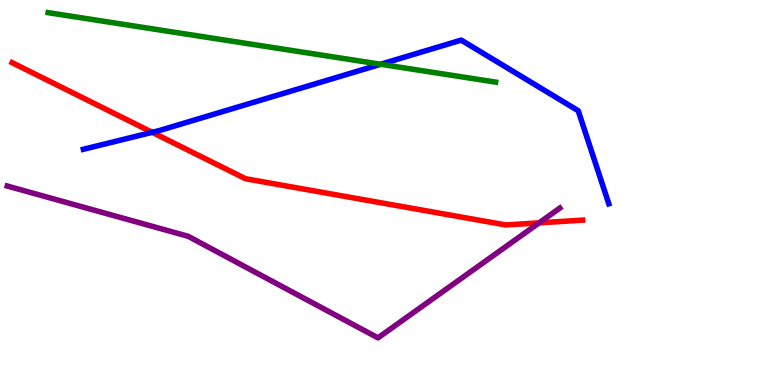[{'lines': ['blue', 'red'], 'intersections': [{'x': 1.96, 'y': 6.56}]}, {'lines': ['green', 'red'], 'intersections': []}, {'lines': ['purple', 'red'], 'intersections': [{'x': 6.96, 'y': 4.21}]}, {'lines': ['blue', 'green'], 'intersections': [{'x': 4.91, 'y': 8.33}]}, {'lines': ['blue', 'purple'], 'intersections': []}, {'lines': ['green', 'purple'], 'intersections': []}]